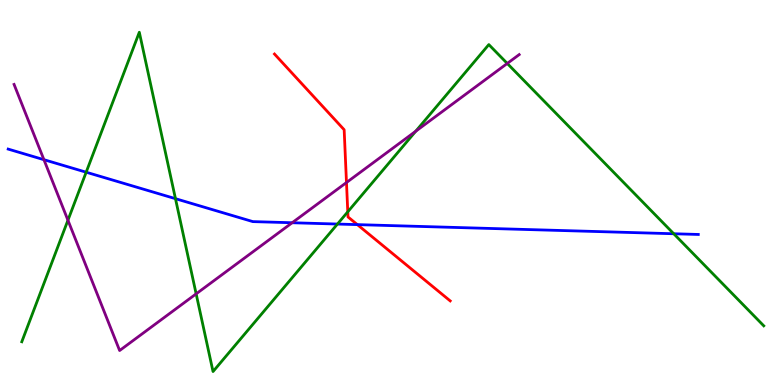[{'lines': ['blue', 'red'], 'intersections': [{'x': 4.61, 'y': 4.17}]}, {'lines': ['green', 'red'], 'intersections': [{'x': 4.49, 'y': 4.5}]}, {'lines': ['purple', 'red'], 'intersections': [{'x': 4.47, 'y': 5.26}]}, {'lines': ['blue', 'green'], 'intersections': [{'x': 1.11, 'y': 5.53}, {'x': 2.26, 'y': 4.84}, {'x': 4.35, 'y': 4.18}, {'x': 8.69, 'y': 3.93}]}, {'lines': ['blue', 'purple'], 'intersections': [{'x': 0.567, 'y': 5.85}, {'x': 3.77, 'y': 4.21}]}, {'lines': ['green', 'purple'], 'intersections': [{'x': 0.877, 'y': 4.28}, {'x': 2.53, 'y': 2.37}, {'x': 5.36, 'y': 6.59}, {'x': 6.55, 'y': 8.35}]}]